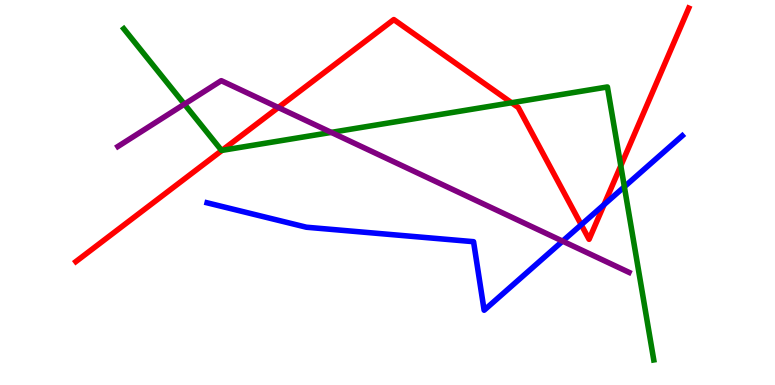[{'lines': ['blue', 'red'], 'intersections': [{'x': 7.5, 'y': 4.16}, {'x': 7.79, 'y': 4.68}]}, {'lines': ['green', 'red'], 'intersections': [{'x': 2.86, 'y': 6.09}, {'x': 6.6, 'y': 7.33}, {'x': 8.01, 'y': 5.69}]}, {'lines': ['purple', 'red'], 'intersections': [{'x': 3.59, 'y': 7.21}]}, {'lines': ['blue', 'green'], 'intersections': [{'x': 8.06, 'y': 5.15}]}, {'lines': ['blue', 'purple'], 'intersections': [{'x': 7.26, 'y': 3.74}]}, {'lines': ['green', 'purple'], 'intersections': [{'x': 2.38, 'y': 7.29}, {'x': 4.27, 'y': 6.56}]}]